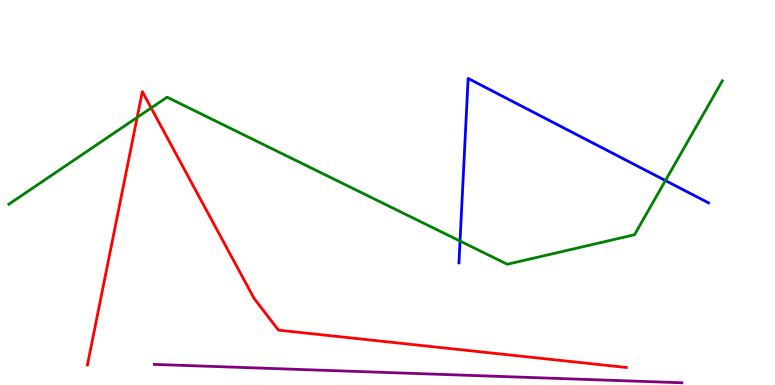[{'lines': ['blue', 'red'], 'intersections': []}, {'lines': ['green', 'red'], 'intersections': [{'x': 1.77, 'y': 6.95}, {'x': 1.95, 'y': 7.2}]}, {'lines': ['purple', 'red'], 'intersections': []}, {'lines': ['blue', 'green'], 'intersections': [{'x': 5.94, 'y': 3.74}, {'x': 8.59, 'y': 5.31}]}, {'lines': ['blue', 'purple'], 'intersections': []}, {'lines': ['green', 'purple'], 'intersections': []}]